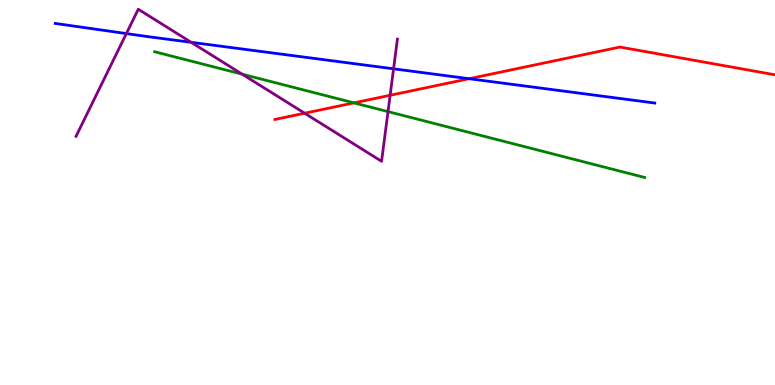[{'lines': ['blue', 'red'], 'intersections': [{'x': 6.05, 'y': 7.96}]}, {'lines': ['green', 'red'], 'intersections': [{'x': 4.57, 'y': 7.33}]}, {'lines': ['purple', 'red'], 'intersections': [{'x': 3.93, 'y': 7.06}, {'x': 5.03, 'y': 7.53}]}, {'lines': ['blue', 'green'], 'intersections': []}, {'lines': ['blue', 'purple'], 'intersections': [{'x': 1.63, 'y': 9.13}, {'x': 2.47, 'y': 8.9}, {'x': 5.08, 'y': 8.21}]}, {'lines': ['green', 'purple'], 'intersections': [{'x': 3.13, 'y': 8.07}, {'x': 5.01, 'y': 7.1}]}]